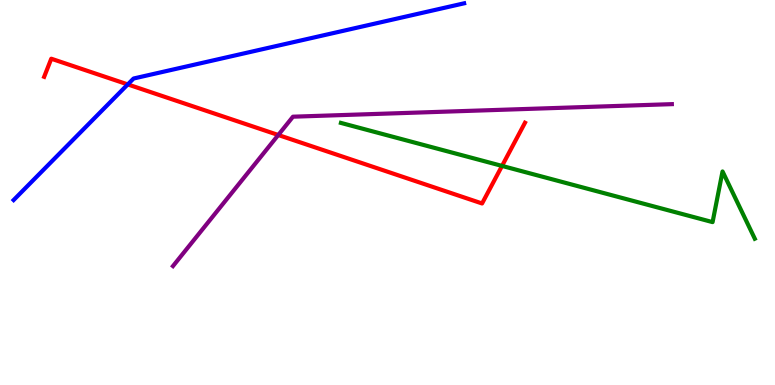[{'lines': ['blue', 'red'], 'intersections': [{'x': 1.65, 'y': 7.81}]}, {'lines': ['green', 'red'], 'intersections': [{'x': 6.48, 'y': 5.69}]}, {'lines': ['purple', 'red'], 'intersections': [{'x': 3.59, 'y': 6.49}]}, {'lines': ['blue', 'green'], 'intersections': []}, {'lines': ['blue', 'purple'], 'intersections': []}, {'lines': ['green', 'purple'], 'intersections': []}]